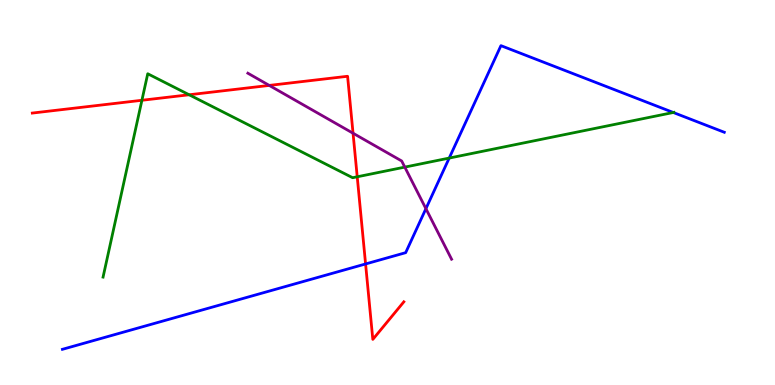[{'lines': ['blue', 'red'], 'intersections': [{'x': 4.72, 'y': 3.14}]}, {'lines': ['green', 'red'], 'intersections': [{'x': 1.83, 'y': 7.4}, {'x': 2.44, 'y': 7.54}, {'x': 4.61, 'y': 5.41}]}, {'lines': ['purple', 'red'], 'intersections': [{'x': 3.47, 'y': 7.78}, {'x': 4.56, 'y': 6.54}]}, {'lines': ['blue', 'green'], 'intersections': [{'x': 5.8, 'y': 5.89}, {'x': 8.69, 'y': 7.08}]}, {'lines': ['blue', 'purple'], 'intersections': [{'x': 5.5, 'y': 4.58}]}, {'lines': ['green', 'purple'], 'intersections': [{'x': 5.22, 'y': 5.66}]}]